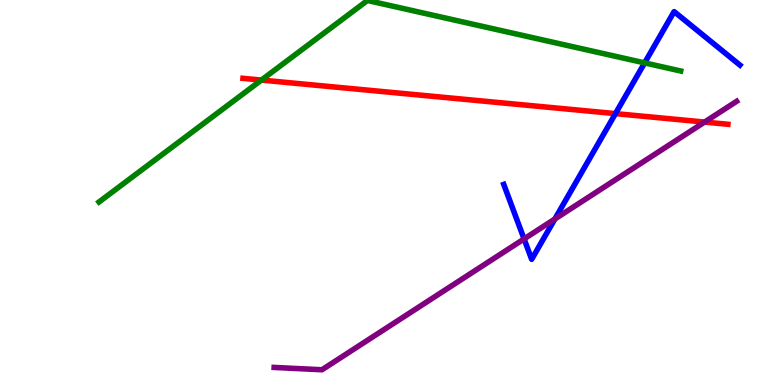[{'lines': ['blue', 'red'], 'intersections': [{'x': 7.94, 'y': 7.05}]}, {'lines': ['green', 'red'], 'intersections': [{'x': 3.37, 'y': 7.92}]}, {'lines': ['purple', 'red'], 'intersections': [{'x': 9.09, 'y': 6.83}]}, {'lines': ['blue', 'green'], 'intersections': [{'x': 8.32, 'y': 8.37}]}, {'lines': ['blue', 'purple'], 'intersections': [{'x': 6.76, 'y': 3.79}, {'x': 7.16, 'y': 4.31}]}, {'lines': ['green', 'purple'], 'intersections': []}]